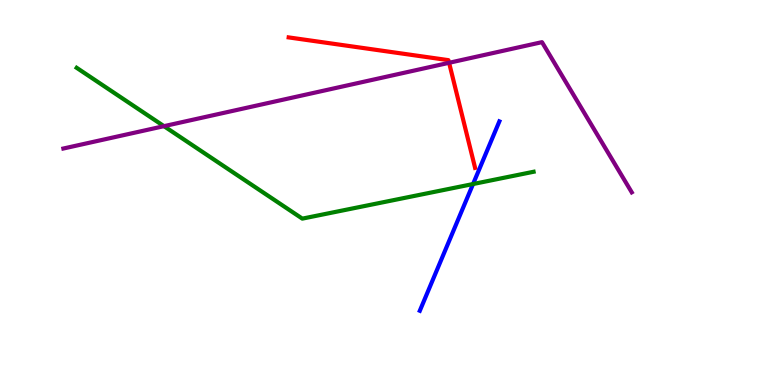[{'lines': ['blue', 'red'], 'intersections': []}, {'lines': ['green', 'red'], 'intersections': []}, {'lines': ['purple', 'red'], 'intersections': [{'x': 5.79, 'y': 8.37}]}, {'lines': ['blue', 'green'], 'intersections': [{'x': 6.1, 'y': 5.22}]}, {'lines': ['blue', 'purple'], 'intersections': []}, {'lines': ['green', 'purple'], 'intersections': [{'x': 2.12, 'y': 6.72}]}]